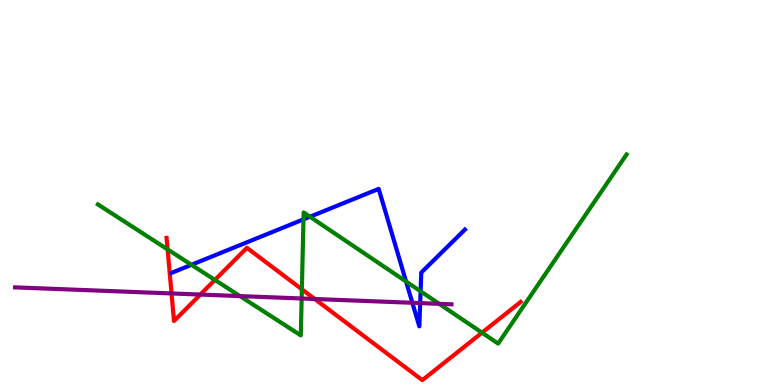[{'lines': ['blue', 'red'], 'intersections': []}, {'lines': ['green', 'red'], 'intersections': [{'x': 2.16, 'y': 3.52}, {'x': 2.77, 'y': 2.73}, {'x': 3.9, 'y': 2.49}, {'x': 6.22, 'y': 1.36}]}, {'lines': ['purple', 'red'], 'intersections': [{'x': 2.21, 'y': 2.38}, {'x': 2.58, 'y': 2.35}, {'x': 4.06, 'y': 2.23}]}, {'lines': ['blue', 'green'], 'intersections': [{'x': 2.47, 'y': 3.12}, {'x': 3.92, 'y': 4.3}, {'x': 4.0, 'y': 4.37}, {'x': 5.24, 'y': 2.69}, {'x': 5.43, 'y': 2.43}]}, {'lines': ['blue', 'purple'], 'intersections': [{'x': 5.32, 'y': 2.14}, {'x': 5.42, 'y': 2.13}]}, {'lines': ['green', 'purple'], 'intersections': [{'x': 3.1, 'y': 2.31}, {'x': 3.89, 'y': 2.25}, {'x': 5.67, 'y': 2.11}]}]